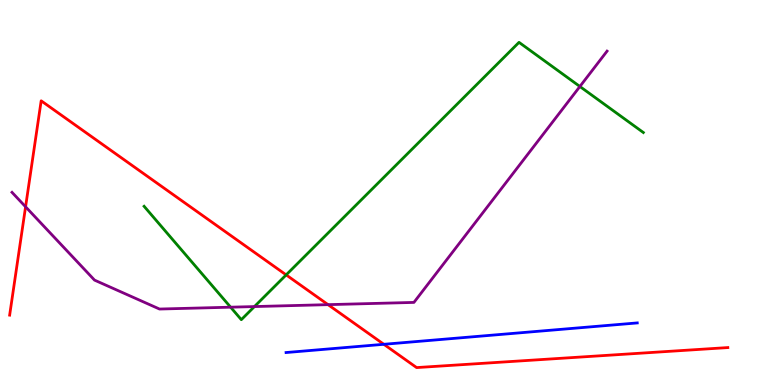[{'lines': ['blue', 'red'], 'intersections': [{'x': 4.95, 'y': 1.06}]}, {'lines': ['green', 'red'], 'intersections': [{'x': 3.69, 'y': 2.86}]}, {'lines': ['purple', 'red'], 'intersections': [{'x': 0.33, 'y': 4.63}, {'x': 4.23, 'y': 2.09}]}, {'lines': ['blue', 'green'], 'intersections': []}, {'lines': ['blue', 'purple'], 'intersections': []}, {'lines': ['green', 'purple'], 'intersections': [{'x': 2.98, 'y': 2.02}, {'x': 3.28, 'y': 2.04}, {'x': 7.48, 'y': 7.75}]}]